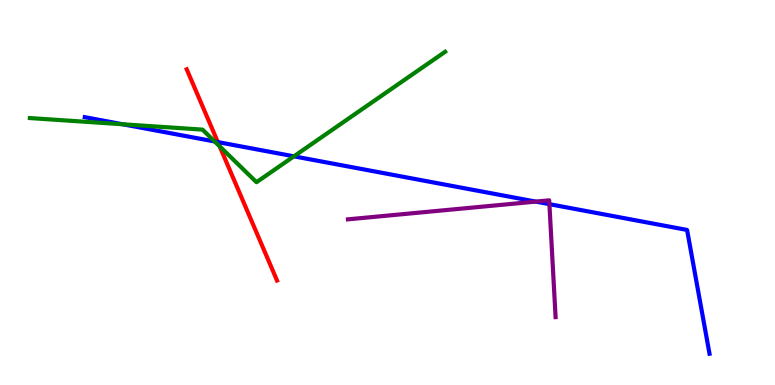[{'lines': ['blue', 'red'], 'intersections': [{'x': 2.81, 'y': 6.31}]}, {'lines': ['green', 'red'], 'intersections': [{'x': 2.83, 'y': 6.2}]}, {'lines': ['purple', 'red'], 'intersections': []}, {'lines': ['blue', 'green'], 'intersections': [{'x': 1.58, 'y': 6.77}, {'x': 2.77, 'y': 6.32}, {'x': 3.79, 'y': 5.94}]}, {'lines': ['blue', 'purple'], 'intersections': [{'x': 6.91, 'y': 4.76}, {'x': 7.09, 'y': 4.7}]}, {'lines': ['green', 'purple'], 'intersections': []}]